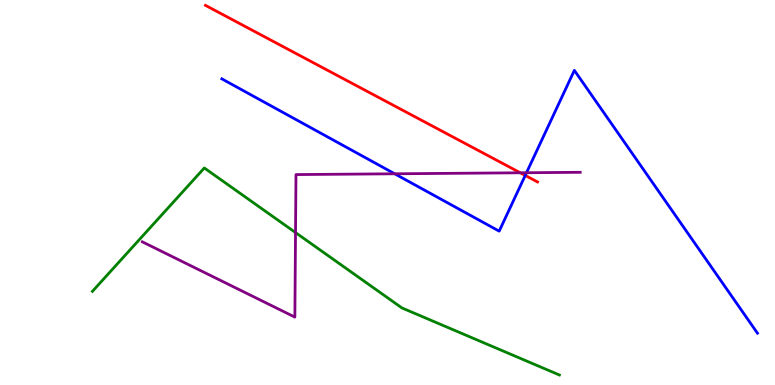[{'lines': ['blue', 'red'], 'intersections': [{'x': 6.78, 'y': 5.44}]}, {'lines': ['green', 'red'], 'intersections': []}, {'lines': ['purple', 'red'], 'intersections': [{'x': 6.71, 'y': 5.51}]}, {'lines': ['blue', 'green'], 'intersections': []}, {'lines': ['blue', 'purple'], 'intersections': [{'x': 5.09, 'y': 5.49}, {'x': 6.79, 'y': 5.51}]}, {'lines': ['green', 'purple'], 'intersections': [{'x': 3.81, 'y': 3.96}]}]